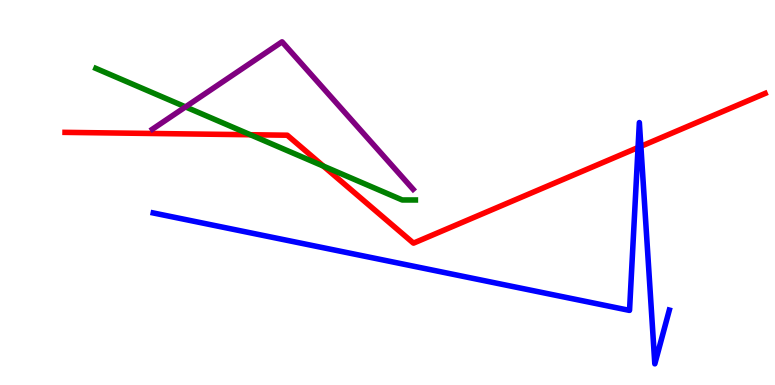[{'lines': ['blue', 'red'], 'intersections': [{'x': 8.23, 'y': 6.17}, {'x': 8.27, 'y': 6.2}]}, {'lines': ['green', 'red'], 'intersections': [{'x': 3.23, 'y': 6.5}, {'x': 4.17, 'y': 5.69}]}, {'lines': ['purple', 'red'], 'intersections': []}, {'lines': ['blue', 'green'], 'intersections': []}, {'lines': ['blue', 'purple'], 'intersections': []}, {'lines': ['green', 'purple'], 'intersections': [{'x': 2.39, 'y': 7.22}]}]